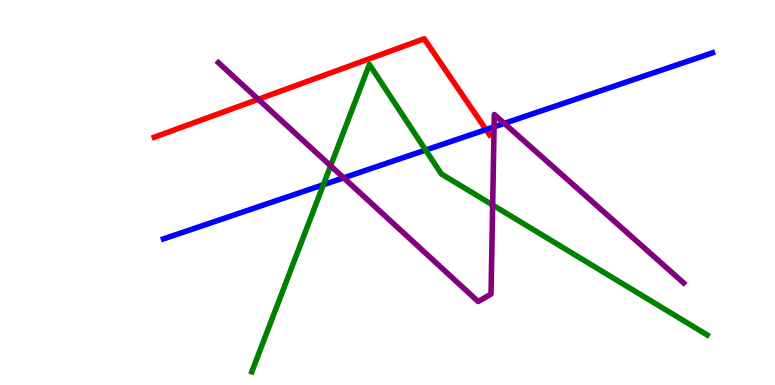[{'lines': ['blue', 'red'], 'intersections': [{'x': 6.27, 'y': 6.63}]}, {'lines': ['green', 'red'], 'intersections': []}, {'lines': ['purple', 'red'], 'intersections': [{'x': 3.33, 'y': 7.42}]}, {'lines': ['blue', 'green'], 'intersections': [{'x': 4.17, 'y': 5.2}, {'x': 5.49, 'y': 6.1}]}, {'lines': ['blue', 'purple'], 'intersections': [{'x': 4.43, 'y': 5.38}, {'x': 6.38, 'y': 6.7}, {'x': 6.51, 'y': 6.79}]}, {'lines': ['green', 'purple'], 'intersections': [{'x': 4.27, 'y': 5.69}, {'x': 6.36, 'y': 4.67}]}]